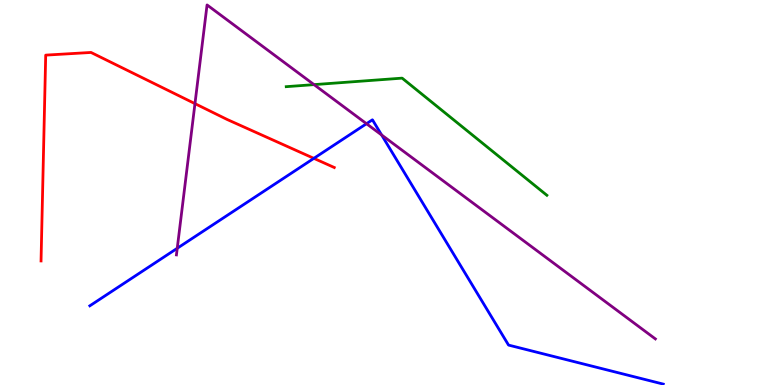[{'lines': ['blue', 'red'], 'intersections': [{'x': 4.05, 'y': 5.89}]}, {'lines': ['green', 'red'], 'intersections': []}, {'lines': ['purple', 'red'], 'intersections': [{'x': 2.52, 'y': 7.31}]}, {'lines': ['blue', 'green'], 'intersections': []}, {'lines': ['blue', 'purple'], 'intersections': [{'x': 2.29, 'y': 3.55}, {'x': 4.73, 'y': 6.79}, {'x': 4.92, 'y': 6.49}]}, {'lines': ['green', 'purple'], 'intersections': [{'x': 4.05, 'y': 7.8}]}]